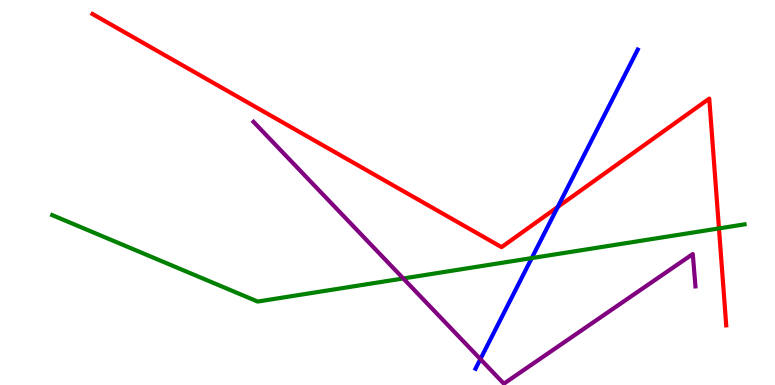[{'lines': ['blue', 'red'], 'intersections': [{'x': 7.2, 'y': 4.62}]}, {'lines': ['green', 'red'], 'intersections': [{'x': 9.28, 'y': 4.07}]}, {'lines': ['purple', 'red'], 'intersections': []}, {'lines': ['blue', 'green'], 'intersections': [{'x': 6.86, 'y': 3.3}]}, {'lines': ['blue', 'purple'], 'intersections': [{'x': 6.2, 'y': 0.672}]}, {'lines': ['green', 'purple'], 'intersections': [{'x': 5.2, 'y': 2.77}]}]